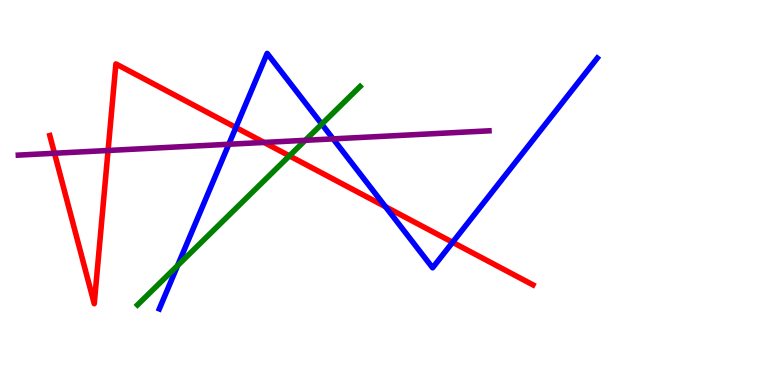[{'lines': ['blue', 'red'], 'intersections': [{'x': 3.04, 'y': 6.69}, {'x': 4.97, 'y': 4.63}, {'x': 5.84, 'y': 3.71}]}, {'lines': ['green', 'red'], 'intersections': [{'x': 3.73, 'y': 5.95}]}, {'lines': ['purple', 'red'], 'intersections': [{'x': 0.703, 'y': 6.02}, {'x': 1.39, 'y': 6.09}, {'x': 3.41, 'y': 6.3}]}, {'lines': ['blue', 'green'], 'intersections': [{'x': 2.29, 'y': 3.1}, {'x': 4.15, 'y': 6.78}]}, {'lines': ['blue', 'purple'], 'intersections': [{'x': 2.95, 'y': 6.25}, {'x': 4.3, 'y': 6.39}]}, {'lines': ['green', 'purple'], 'intersections': [{'x': 3.94, 'y': 6.36}]}]